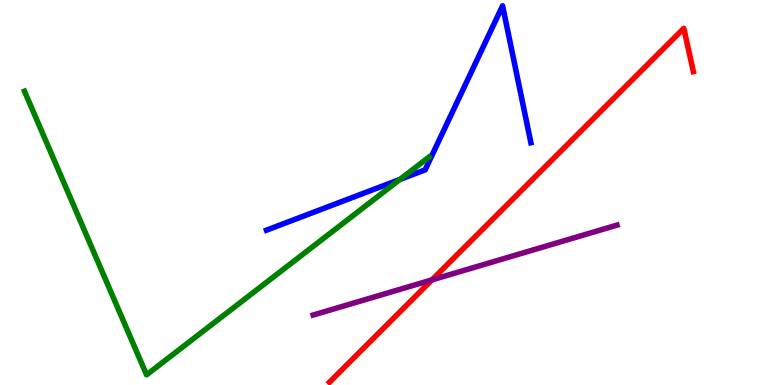[{'lines': ['blue', 'red'], 'intersections': []}, {'lines': ['green', 'red'], 'intersections': []}, {'lines': ['purple', 'red'], 'intersections': [{'x': 5.57, 'y': 2.73}]}, {'lines': ['blue', 'green'], 'intersections': [{'x': 5.16, 'y': 5.34}]}, {'lines': ['blue', 'purple'], 'intersections': []}, {'lines': ['green', 'purple'], 'intersections': []}]